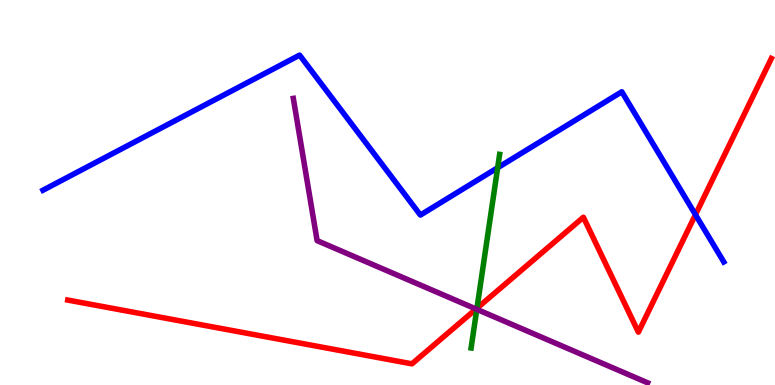[{'lines': ['blue', 'red'], 'intersections': [{'x': 8.97, 'y': 4.42}]}, {'lines': ['green', 'red'], 'intersections': [{'x': 6.15, 'y': 1.99}]}, {'lines': ['purple', 'red'], 'intersections': [{'x': 6.14, 'y': 1.97}]}, {'lines': ['blue', 'green'], 'intersections': [{'x': 6.42, 'y': 5.64}]}, {'lines': ['blue', 'purple'], 'intersections': []}, {'lines': ['green', 'purple'], 'intersections': [{'x': 6.15, 'y': 1.97}]}]